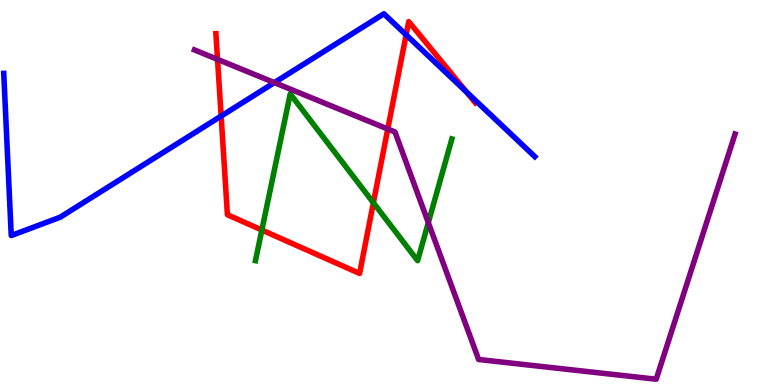[{'lines': ['blue', 'red'], 'intersections': [{'x': 2.85, 'y': 6.99}, {'x': 5.24, 'y': 9.09}, {'x': 6.02, 'y': 7.61}]}, {'lines': ['green', 'red'], 'intersections': [{'x': 3.38, 'y': 4.03}, {'x': 4.82, 'y': 4.73}]}, {'lines': ['purple', 'red'], 'intersections': [{'x': 2.81, 'y': 8.46}, {'x': 5.0, 'y': 6.65}]}, {'lines': ['blue', 'green'], 'intersections': []}, {'lines': ['blue', 'purple'], 'intersections': [{'x': 3.54, 'y': 7.85}]}, {'lines': ['green', 'purple'], 'intersections': [{'x': 5.53, 'y': 4.22}]}]